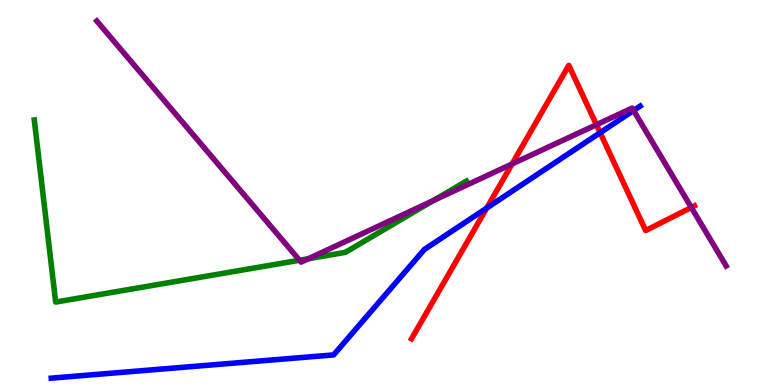[{'lines': ['blue', 'red'], 'intersections': [{'x': 6.28, 'y': 4.6}, {'x': 7.74, 'y': 6.55}]}, {'lines': ['green', 'red'], 'intersections': []}, {'lines': ['purple', 'red'], 'intersections': [{'x': 6.61, 'y': 5.74}, {'x': 7.7, 'y': 6.76}, {'x': 8.92, 'y': 4.61}]}, {'lines': ['blue', 'green'], 'intersections': []}, {'lines': ['blue', 'purple'], 'intersections': [{'x': 8.18, 'y': 7.13}]}, {'lines': ['green', 'purple'], 'intersections': [{'x': 3.86, 'y': 3.24}, {'x': 3.98, 'y': 3.28}, {'x': 5.59, 'y': 4.79}]}]